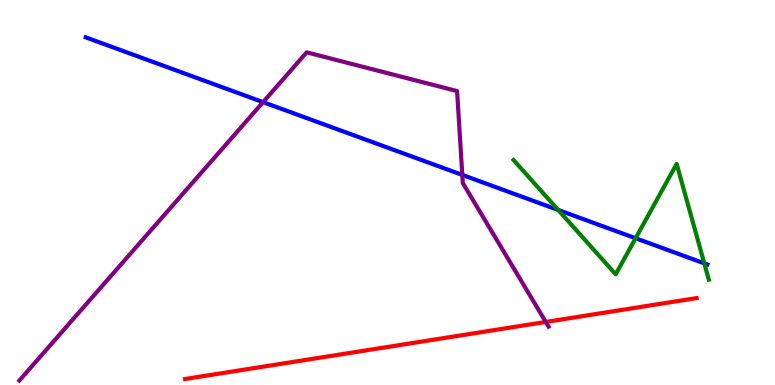[{'lines': ['blue', 'red'], 'intersections': []}, {'lines': ['green', 'red'], 'intersections': []}, {'lines': ['purple', 'red'], 'intersections': [{'x': 7.04, 'y': 1.64}]}, {'lines': ['blue', 'green'], 'intersections': [{'x': 7.2, 'y': 4.55}, {'x': 8.2, 'y': 3.81}, {'x': 9.09, 'y': 3.16}]}, {'lines': ['blue', 'purple'], 'intersections': [{'x': 3.39, 'y': 7.35}, {'x': 5.97, 'y': 5.46}]}, {'lines': ['green', 'purple'], 'intersections': []}]